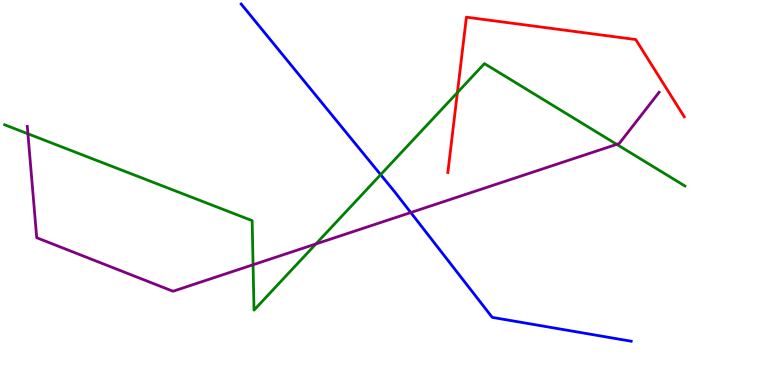[{'lines': ['blue', 'red'], 'intersections': []}, {'lines': ['green', 'red'], 'intersections': [{'x': 5.9, 'y': 7.6}]}, {'lines': ['purple', 'red'], 'intersections': []}, {'lines': ['blue', 'green'], 'intersections': [{'x': 4.91, 'y': 5.46}]}, {'lines': ['blue', 'purple'], 'intersections': [{'x': 5.3, 'y': 4.48}]}, {'lines': ['green', 'purple'], 'intersections': [{'x': 0.36, 'y': 6.53}, {'x': 3.27, 'y': 3.12}, {'x': 4.08, 'y': 3.66}, {'x': 7.96, 'y': 6.25}]}]